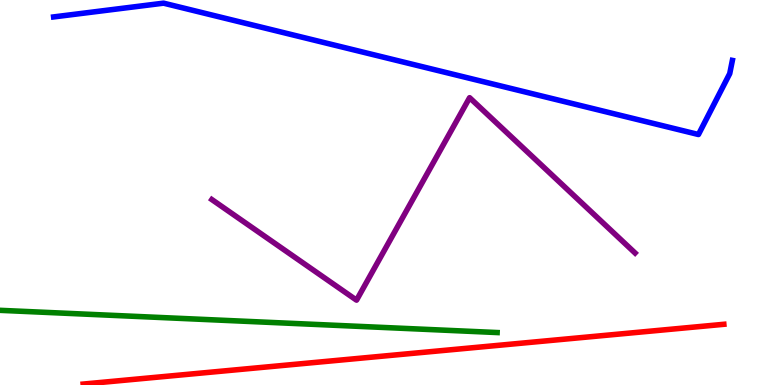[{'lines': ['blue', 'red'], 'intersections': []}, {'lines': ['green', 'red'], 'intersections': []}, {'lines': ['purple', 'red'], 'intersections': []}, {'lines': ['blue', 'green'], 'intersections': []}, {'lines': ['blue', 'purple'], 'intersections': []}, {'lines': ['green', 'purple'], 'intersections': []}]